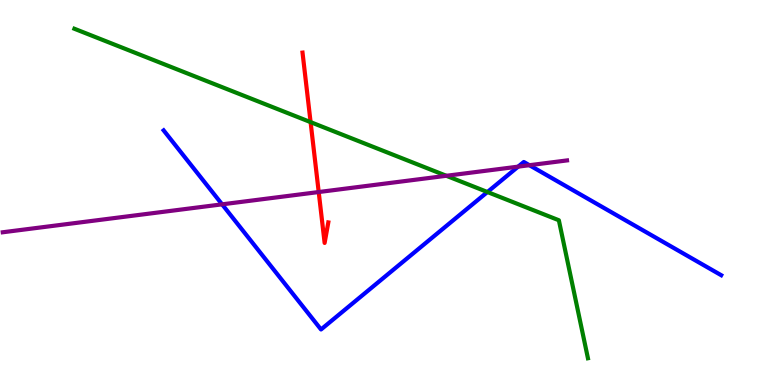[{'lines': ['blue', 'red'], 'intersections': []}, {'lines': ['green', 'red'], 'intersections': [{'x': 4.01, 'y': 6.83}]}, {'lines': ['purple', 'red'], 'intersections': [{'x': 4.11, 'y': 5.01}]}, {'lines': ['blue', 'green'], 'intersections': [{'x': 6.29, 'y': 5.01}]}, {'lines': ['blue', 'purple'], 'intersections': [{'x': 2.87, 'y': 4.69}, {'x': 6.69, 'y': 5.67}, {'x': 6.83, 'y': 5.71}]}, {'lines': ['green', 'purple'], 'intersections': [{'x': 5.76, 'y': 5.43}]}]